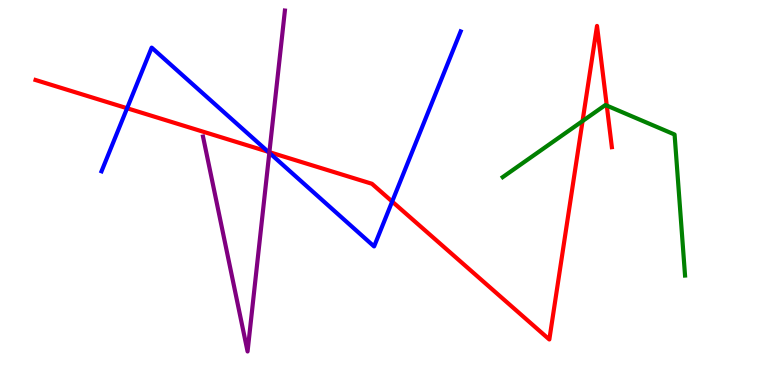[{'lines': ['blue', 'red'], 'intersections': [{'x': 1.64, 'y': 7.19}, {'x': 3.46, 'y': 6.06}, {'x': 5.06, 'y': 4.77}]}, {'lines': ['green', 'red'], 'intersections': [{'x': 7.52, 'y': 6.86}, {'x': 7.83, 'y': 7.26}]}, {'lines': ['purple', 'red'], 'intersections': [{'x': 3.48, 'y': 6.05}]}, {'lines': ['blue', 'green'], 'intersections': []}, {'lines': ['blue', 'purple'], 'intersections': [{'x': 3.48, 'y': 6.03}]}, {'lines': ['green', 'purple'], 'intersections': []}]